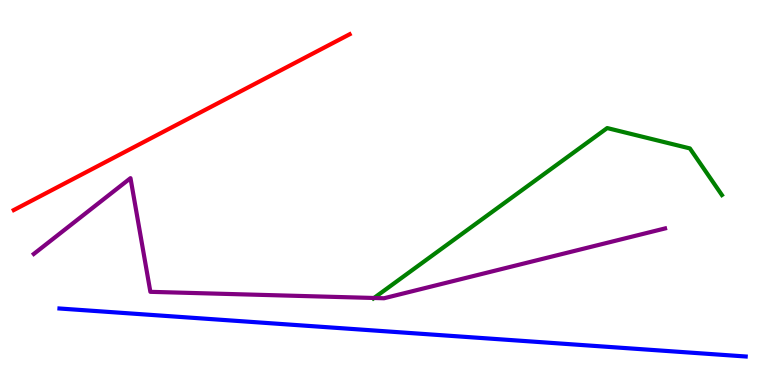[{'lines': ['blue', 'red'], 'intersections': []}, {'lines': ['green', 'red'], 'intersections': []}, {'lines': ['purple', 'red'], 'intersections': []}, {'lines': ['blue', 'green'], 'intersections': []}, {'lines': ['blue', 'purple'], 'intersections': []}, {'lines': ['green', 'purple'], 'intersections': [{'x': 4.83, 'y': 2.26}]}]